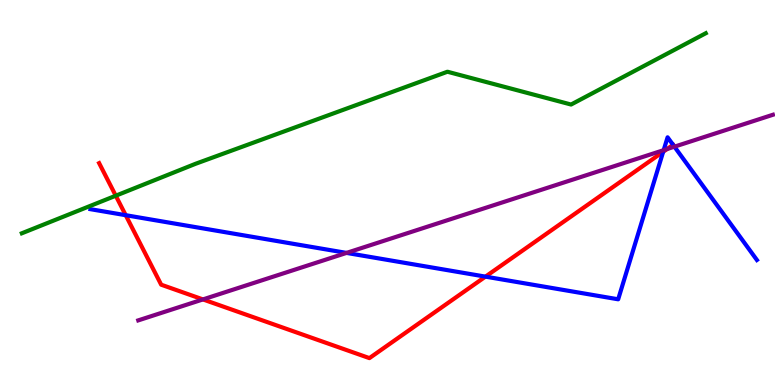[{'lines': ['blue', 'red'], 'intersections': [{'x': 1.62, 'y': 4.41}, {'x': 6.26, 'y': 2.81}, {'x': 8.56, 'y': 6.06}, {'x': 8.68, 'y': 6.24}]}, {'lines': ['green', 'red'], 'intersections': [{'x': 1.49, 'y': 4.92}]}, {'lines': ['purple', 'red'], 'intersections': [{'x': 2.62, 'y': 2.22}, {'x': 8.61, 'y': 6.13}]}, {'lines': ['blue', 'green'], 'intersections': []}, {'lines': ['blue', 'purple'], 'intersections': [{'x': 4.47, 'y': 3.43}, {'x': 8.56, 'y': 6.1}, {'x': 8.7, 'y': 6.19}]}, {'lines': ['green', 'purple'], 'intersections': []}]